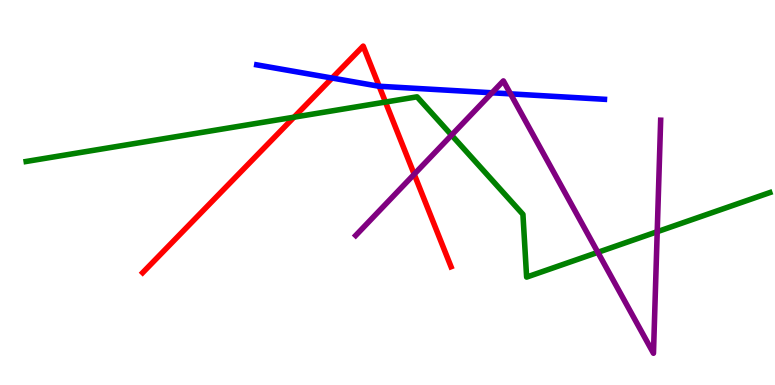[{'lines': ['blue', 'red'], 'intersections': [{'x': 4.29, 'y': 7.97}, {'x': 4.89, 'y': 7.76}]}, {'lines': ['green', 'red'], 'intersections': [{'x': 3.79, 'y': 6.96}, {'x': 4.97, 'y': 7.35}]}, {'lines': ['purple', 'red'], 'intersections': [{'x': 5.34, 'y': 5.47}]}, {'lines': ['blue', 'green'], 'intersections': []}, {'lines': ['blue', 'purple'], 'intersections': [{'x': 6.35, 'y': 7.59}, {'x': 6.59, 'y': 7.56}]}, {'lines': ['green', 'purple'], 'intersections': [{'x': 5.83, 'y': 6.49}, {'x': 7.71, 'y': 3.45}, {'x': 8.48, 'y': 3.98}]}]